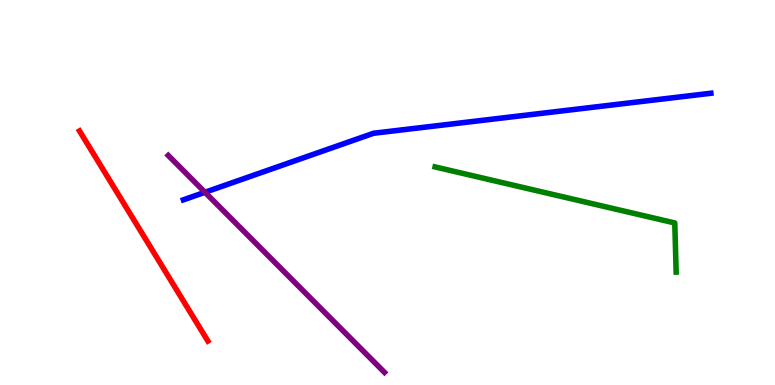[{'lines': ['blue', 'red'], 'intersections': []}, {'lines': ['green', 'red'], 'intersections': []}, {'lines': ['purple', 'red'], 'intersections': []}, {'lines': ['blue', 'green'], 'intersections': []}, {'lines': ['blue', 'purple'], 'intersections': [{'x': 2.64, 'y': 5.01}]}, {'lines': ['green', 'purple'], 'intersections': []}]